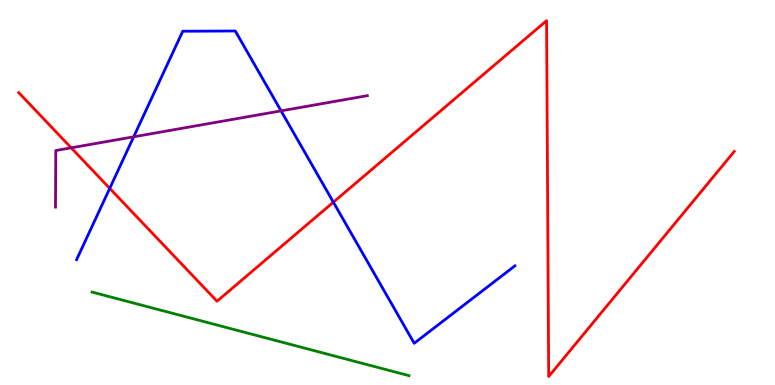[{'lines': ['blue', 'red'], 'intersections': [{'x': 1.42, 'y': 5.11}, {'x': 4.3, 'y': 4.75}]}, {'lines': ['green', 'red'], 'intersections': []}, {'lines': ['purple', 'red'], 'intersections': [{'x': 0.919, 'y': 6.16}]}, {'lines': ['blue', 'green'], 'intersections': []}, {'lines': ['blue', 'purple'], 'intersections': [{'x': 1.72, 'y': 6.45}, {'x': 3.63, 'y': 7.12}]}, {'lines': ['green', 'purple'], 'intersections': []}]